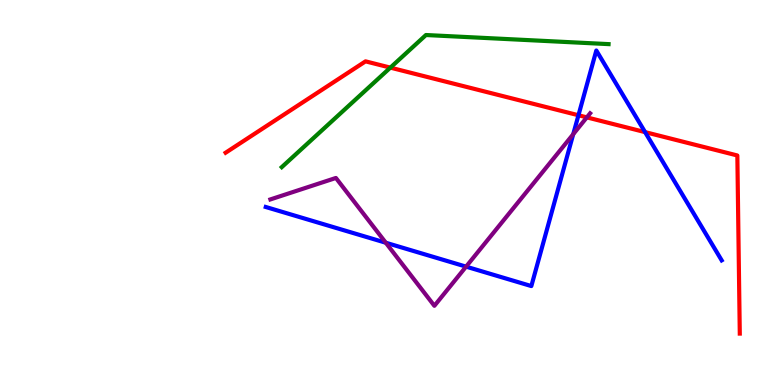[{'lines': ['blue', 'red'], 'intersections': [{'x': 7.46, 'y': 7.01}, {'x': 8.32, 'y': 6.57}]}, {'lines': ['green', 'red'], 'intersections': [{'x': 5.04, 'y': 8.24}]}, {'lines': ['purple', 'red'], 'intersections': [{'x': 7.57, 'y': 6.95}]}, {'lines': ['blue', 'green'], 'intersections': []}, {'lines': ['blue', 'purple'], 'intersections': [{'x': 4.98, 'y': 3.7}, {'x': 6.01, 'y': 3.07}, {'x': 7.4, 'y': 6.51}]}, {'lines': ['green', 'purple'], 'intersections': []}]